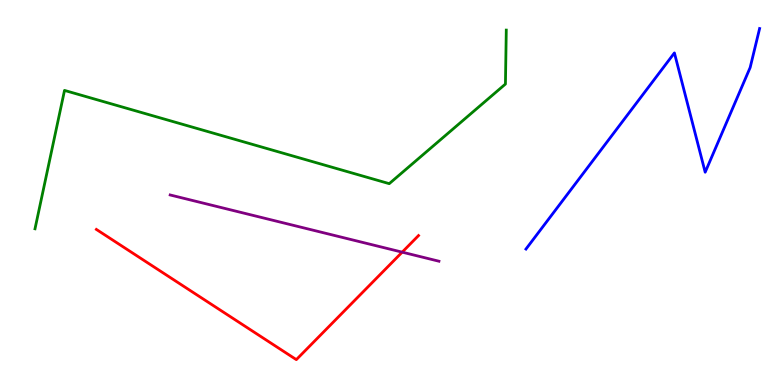[{'lines': ['blue', 'red'], 'intersections': []}, {'lines': ['green', 'red'], 'intersections': []}, {'lines': ['purple', 'red'], 'intersections': [{'x': 5.19, 'y': 3.45}]}, {'lines': ['blue', 'green'], 'intersections': []}, {'lines': ['blue', 'purple'], 'intersections': []}, {'lines': ['green', 'purple'], 'intersections': []}]